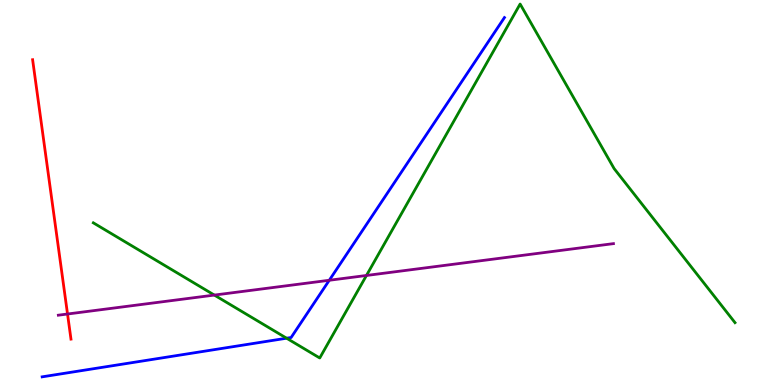[{'lines': ['blue', 'red'], 'intersections': []}, {'lines': ['green', 'red'], 'intersections': []}, {'lines': ['purple', 'red'], 'intersections': [{'x': 0.871, 'y': 1.84}]}, {'lines': ['blue', 'green'], 'intersections': [{'x': 3.7, 'y': 1.22}]}, {'lines': ['blue', 'purple'], 'intersections': [{'x': 4.25, 'y': 2.72}]}, {'lines': ['green', 'purple'], 'intersections': [{'x': 2.77, 'y': 2.34}, {'x': 4.73, 'y': 2.84}]}]